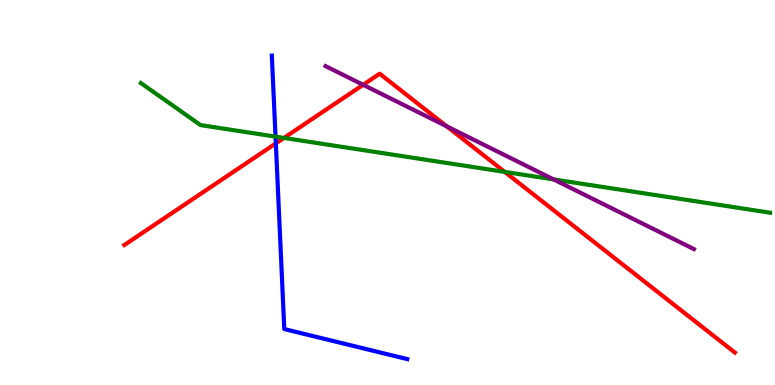[{'lines': ['blue', 'red'], 'intersections': [{'x': 3.56, 'y': 6.28}]}, {'lines': ['green', 'red'], 'intersections': [{'x': 3.66, 'y': 6.42}, {'x': 6.51, 'y': 5.54}]}, {'lines': ['purple', 'red'], 'intersections': [{'x': 4.69, 'y': 7.8}, {'x': 5.76, 'y': 6.72}]}, {'lines': ['blue', 'green'], 'intersections': [{'x': 3.56, 'y': 6.45}]}, {'lines': ['blue', 'purple'], 'intersections': []}, {'lines': ['green', 'purple'], 'intersections': [{'x': 7.14, 'y': 5.34}]}]